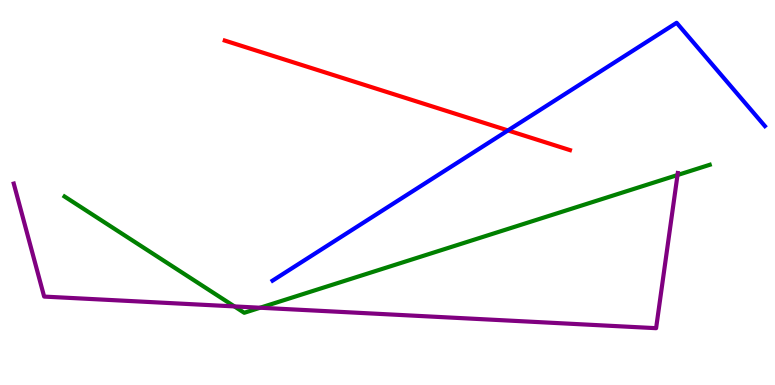[{'lines': ['blue', 'red'], 'intersections': [{'x': 6.55, 'y': 6.61}]}, {'lines': ['green', 'red'], 'intersections': []}, {'lines': ['purple', 'red'], 'intersections': []}, {'lines': ['blue', 'green'], 'intersections': []}, {'lines': ['blue', 'purple'], 'intersections': []}, {'lines': ['green', 'purple'], 'intersections': [{'x': 3.02, 'y': 2.04}, {'x': 3.36, 'y': 2.01}, {'x': 8.74, 'y': 5.45}]}]